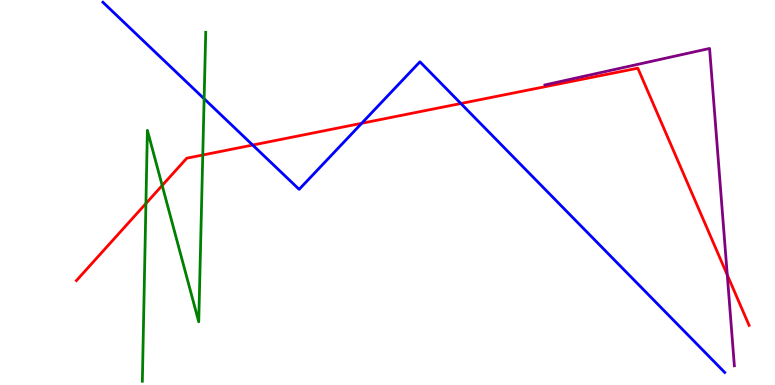[{'lines': ['blue', 'red'], 'intersections': [{'x': 3.26, 'y': 6.23}, {'x': 4.67, 'y': 6.8}, {'x': 5.95, 'y': 7.31}]}, {'lines': ['green', 'red'], 'intersections': [{'x': 1.88, 'y': 4.71}, {'x': 2.09, 'y': 5.18}, {'x': 2.62, 'y': 5.97}]}, {'lines': ['purple', 'red'], 'intersections': [{'x': 9.38, 'y': 2.86}]}, {'lines': ['blue', 'green'], 'intersections': [{'x': 2.63, 'y': 7.43}]}, {'lines': ['blue', 'purple'], 'intersections': []}, {'lines': ['green', 'purple'], 'intersections': []}]